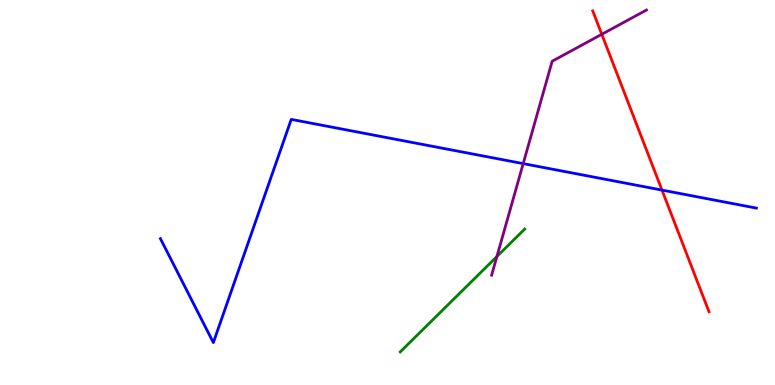[{'lines': ['blue', 'red'], 'intersections': [{'x': 8.54, 'y': 5.06}]}, {'lines': ['green', 'red'], 'intersections': []}, {'lines': ['purple', 'red'], 'intersections': [{'x': 7.77, 'y': 9.11}]}, {'lines': ['blue', 'green'], 'intersections': []}, {'lines': ['blue', 'purple'], 'intersections': [{'x': 6.75, 'y': 5.75}]}, {'lines': ['green', 'purple'], 'intersections': [{'x': 6.41, 'y': 3.34}]}]